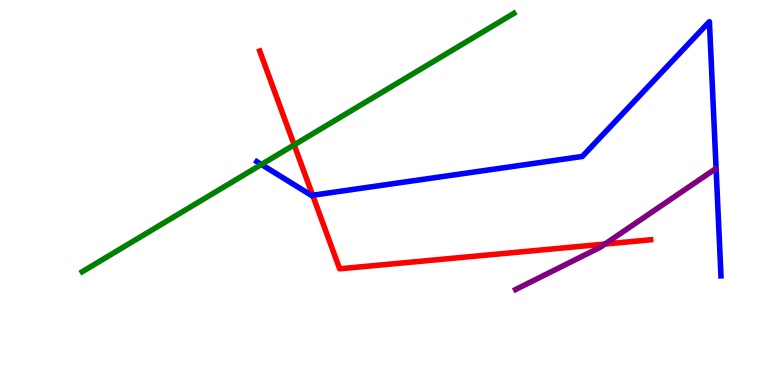[{'lines': ['blue', 'red'], 'intersections': [{'x': 4.03, 'y': 4.93}]}, {'lines': ['green', 'red'], 'intersections': [{'x': 3.8, 'y': 6.24}]}, {'lines': ['purple', 'red'], 'intersections': [{'x': 7.81, 'y': 3.66}]}, {'lines': ['blue', 'green'], 'intersections': [{'x': 3.37, 'y': 5.73}]}, {'lines': ['blue', 'purple'], 'intersections': []}, {'lines': ['green', 'purple'], 'intersections': []}]